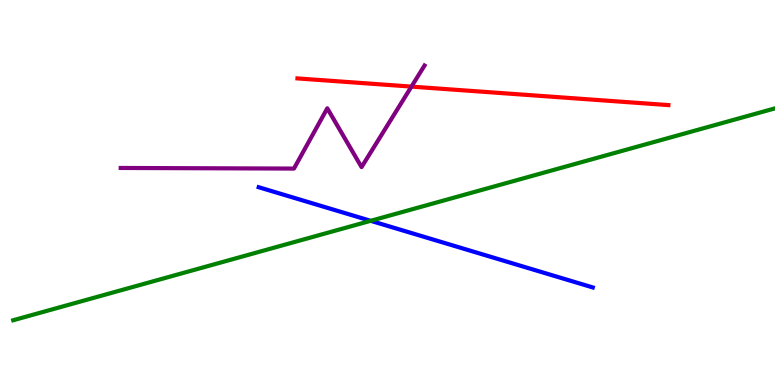[{'lines': ['blue', 'red'], 'intersections': []}, {'lines': ['green', 'red'], 'intersections': []}, {'lines': ['purple', 'red'], 'intersections': [{'x': 5.31, 'y': 7.75}]}, {'lines': ['blue', 'green'], 'intersections': [{'x': 4.78, 'y': 4.26}]}, {'lines': ['blue', 'purple'], 'intersections': []}, {'lines': ['green', 'purple'], 'intersections': []}]